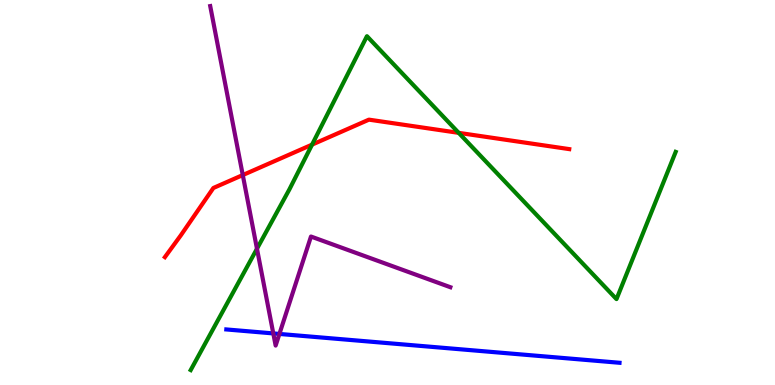[{'lines': ['blue', 'red'], 'intersections': []}, {'lines': ['green', 'red'], 'intersections': [{'x': 4.03, 'y': 6.24}, {'x': 5.92, 'y': 6.55}]}, {'lines': ['purple', 'red'], 'intersections': [{'x': 3.13, 'y': 5.45}]}, {'lines': ['blue', 'green'], 'intersections': []}, {'lines': ['blue', 'purple'], 'intersections': [{'x': 3.53, 'y': 1.34}, {'x': 3.61, 'y': 1.33}]}, {'lines': ['green', 'purple'], 'intersections': [{'x': 3.32, 'y': 3.54}]}]